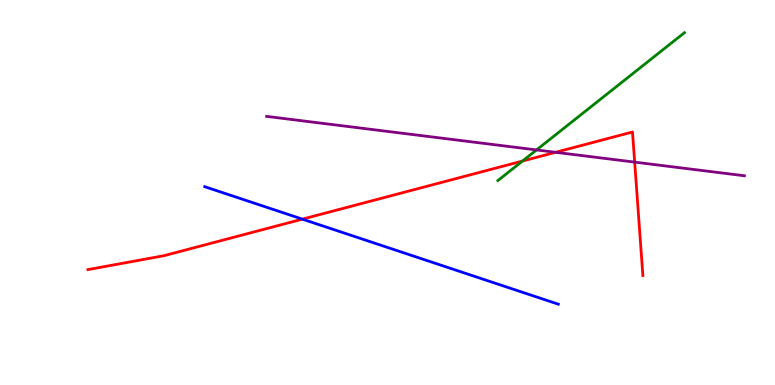[{'lines': ['blue', 'red'], 'intersections': [{'x': 3.9, 'y': 4.31}]}, {'lines': ['green', 'red'], 'intersections': [{'x': 6.74, 'y': 5.82}]}, {'lines': ['purple', 'red'], 'intersections': [{'x': 7.17, 'y': 6.04}, {'x': 8.19, 'y': 5.79}]}, {'lines': ['blue', 'green'], 'intersections': []}, {'lines': ['blue', 'purple'], 'intersections': []}, {'lines': ['green', 'purple'], 'intersections': [{'x': 6.92, 'y': 6.11}]}]